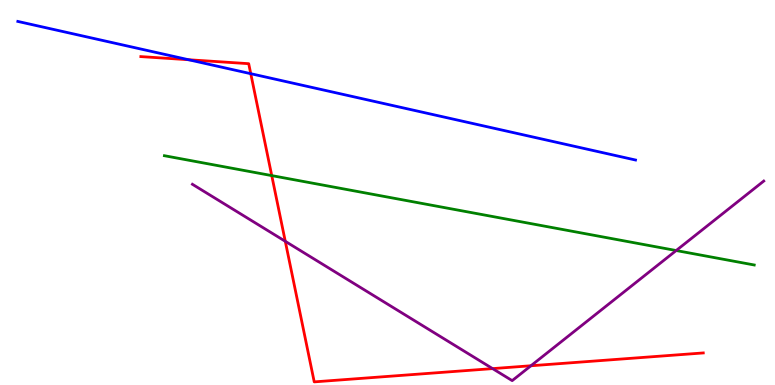[{'lines': ['blue', 'red'], 'intersections': [{'x': 2.43, 'y': 8.45}, {'x': 3.24, 'y': 8.09}]}, {'lines': ['green', 'red'], 'intersections': [{'x': 3.51, 'y': 5.44}]}, {'lines': ['purple', 'red'], 'intersections': [{'x': 3.68, 'y': 3.73}, {'x': 6.36, 'y': 0.426}, {'x': 6.85, 'y': 0.5}]}, {'lines': ['blue', 'green'], 'intersections': []}, {'lines': ['blue', 'purple'], 'intersections': []}, {'lines': ['green', 'purple'], 'intersections': [{'x': 8.72, 'y': 3.49}]}]